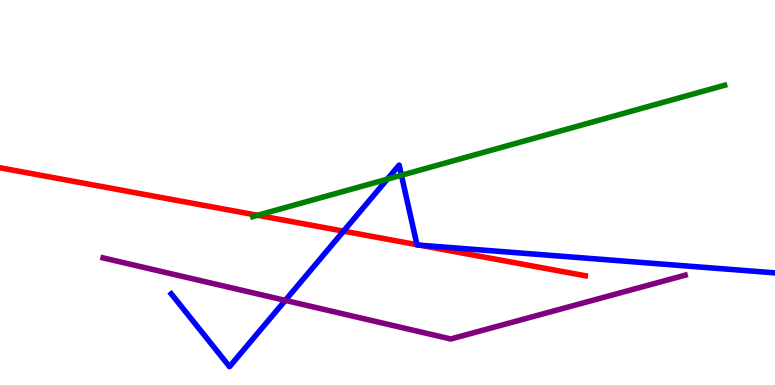[{'lines': ['blue', 'red'], 'intersections': [{'x': 4.43, 'y': 4.0}, {'x': 5.38, 'y': 3.64}, {'x': 5.41, 'y': 3.63}]}, {'lines': ['green', 'red'], 'intersections': [{'x': 3.32, 'y': 4.41}]}, {'lines': ['purple', 'red'], 'intersections': []}, {'lines': ['blue', 'green'], 'intersections': [{'x': 5.0, 'y': 5.35}, {'x': 5.18, 'y': 5.45}]}, {'lines': ['blue', 'purple'], 'intersections': [{'x': 3.68, 'y': 2.2}]}, {'lines': ['green', 'purple'], 'intersections': []}]